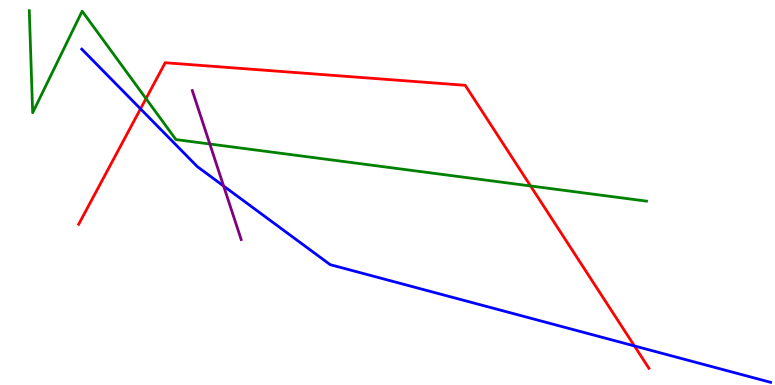[{'lines': ['blue', 'red'], 'intersections': [{'x': 1.81, 'y': 7.17}, {'x': 8.19, 'y': 1.01}]}, {'lines': ['green', 'red'], 'intersections': [{'x': 1.88, 'y': 7.44}, {'x': 6.85, 'y': 5.17}]}, {'lines': ['purple', 'red'], 'intersections': []}, {'lines': ['blue', 'green'], 'intersections': []}, {'lines': ['blue', 'purple'], 'intersections': [{'x': 2.89, 'y': 5.17}]}, {'lines': ['green', 'purple'], 'intersections': [{'x': 2.71, 'y': 6.26}]}]